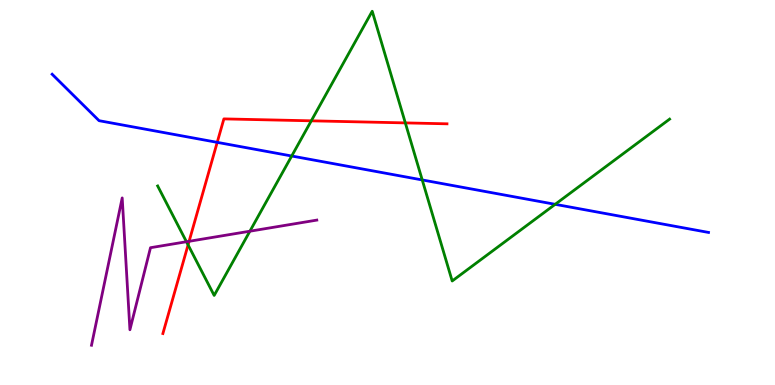[{'lines': ['blue', 'red'], 'intersections': [{'x': 2.8, 'y': 6.3}]}, {'lines': ['green', 'red'], 'intersections': [{'x': 2.43, 'y': 3.64}, {'x': 4.02, 'y': 6.86}, {'x': 5.23, 'y': 6.81}]}, {'lines': ['purple', 'red'], 'intersections': [{'x': 2.44, 'y': 3.73}]}, {'lines': ['blue', 'green'], 'intersections': [{'x': 3.76, 'y': 5.95}, {'x': 5.45, 'y': 5.33}, {'x': 7.16, 'y': 4.69}]}, {'lines': ['blue', 'purple'], 'intersections': []}, {'lines': ['green', 'purple'], 'intersections': [{'x': 2.41, 'y': 3.72}, {'x': 3.22, 'y': 3.99}]}]